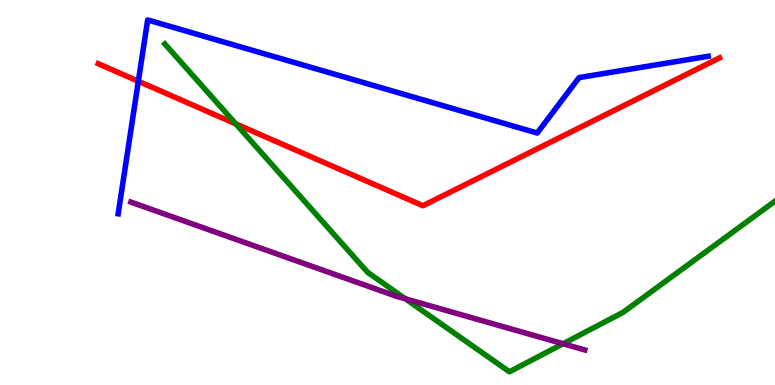[{'lines': ['blue', 'red'], 'intersections': [{'x': 1.79, 'y': 7.89}]}, {'lines': ['green', 'red'], 'intersections': [{'x': 3.04, 'y': 6.78}]}, {'lines': ['purple', 'red'], 'intersections': []}, {'lines': ['blue', 'green'], 'intersections': []}, {'lines': ['blue', 'purple'], 'intersections': []}, {'lines': ['green', 'purple'], 'intersections': [{'x': 5.23, 'y': 2.24}, {'x': 7.27, 'y': 1.07}]}]